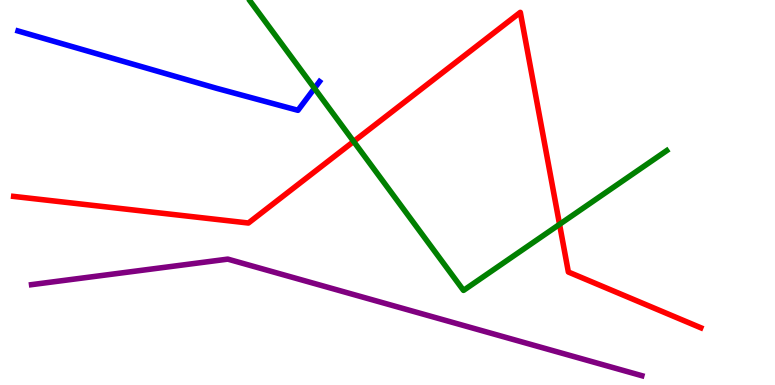[{'lines': ['blue', 'red'], 'intersections': []}, {'lines': ['green', 'red'], 'intersections': [{'x': 4.56, 'y': 6.33}, {'x': 7.22, 'y': 4.17}]}, {'lines': ['purple', 'red'], 'intersections': []}, {'lines': ['blue', 'green'], 'intersections': [{'x': 4.06, 'y': 7.71}]}, {'lines': ['blue', 'purple'], 'intersections': []}, {'lines': ['green', 'purple'], 'intersections': []}]